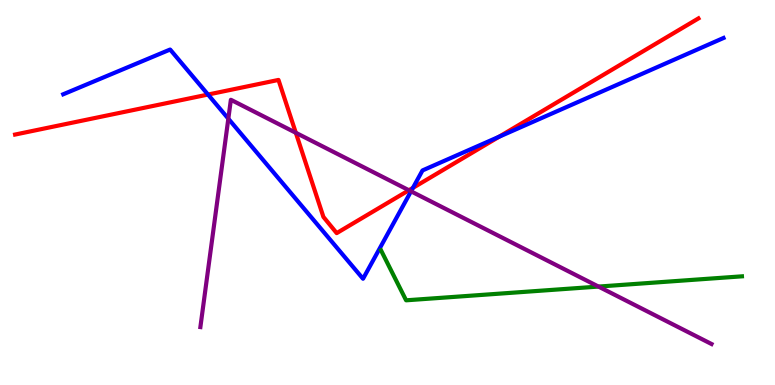[{'lines': ['blue', 'red'], 'intersections': [{'x': 2.68, 'y': 7.54}, {'x': 5.33, 'y': 5.12}, {'x': 6.44, 'y': 6.45}]}, {'lines': ['green', 'red'], 'intersections': []}, {'lines': ['purple', 'red'], 'intersections': [{'x': 3.82, 'y': 6.55}, {'x': 5.28, 'y': 5.06}]}, {'lines': ['blue', 'green'], 'intersections': []}, {'lines': ['blue', 'purple'], 'intersections': [{'x': 2.95, 'y': 6.92}, {'x': 5.3, 'y': 5.03}]}, {'lines': ['green', 'purple'], 'intersections': [{'x': 7.72, 'y': 2.56}]}]